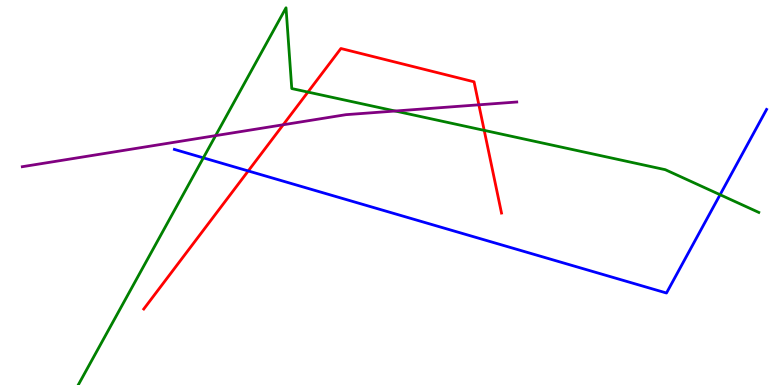[{'lines': ['blue', 'red'], 'intersections': [{'x': 3.2, 'y': 5.56}]}, {'lines': ['green', 'red'], 'intersections': [{'x': 3.97, 'y': 7.61}, {'x': 6.25, 'y': 6.61}]}, {'lines': ['purple', 'red'], 'intersections': [{'x': 3.65, 'y': 6.76}, {'x': 6.18, 'y': 7.28}]}, {'lines': ['blue', 'green'], 'intersections': [{'x': 2.62, 'y': 5.9}, {'x': 9.29, 'y': 4.94}]}, {'lines': ['blue', 'purple'], 'intersections': []}, {'lines': ['green', 'purple'], 'intersections': [{'x': 2.78, 'y': 6.48}, {'x': 5.1, 'y': 7.12}]}]